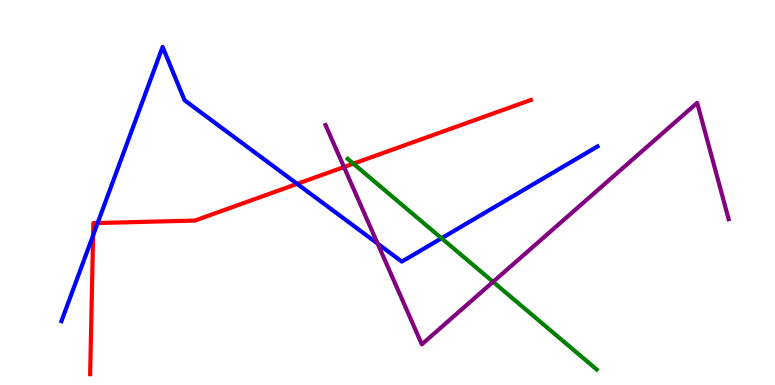[{'lines': ['blue', 'red'], 'intersections': [{'x': 1.2, 'y': 3.89}, {'x': 1.26, 'y': 4.21}, {'x': 3.83, 'y': 5.22}]}, {'lines': ['green', 'red'], 'intersections': [{'x': 4.56, 'y': 5.75}]}, {'lines': ['purple', 'red'], 'intersections': [{'x': 4.44, 'y': 5.66}]}, {'lines': ['blue', 'green'], 'intersections': [{'x': 5.7, 'y': 3.81}]}, {'lines': ['blue', 'purple'], 'intersections': [{'x': 4.87, 'y': 3.67}]}, {'lines': ['green', 'purple'], 'intersections': [{'x': 6.36, 'y': 2.68}]}]